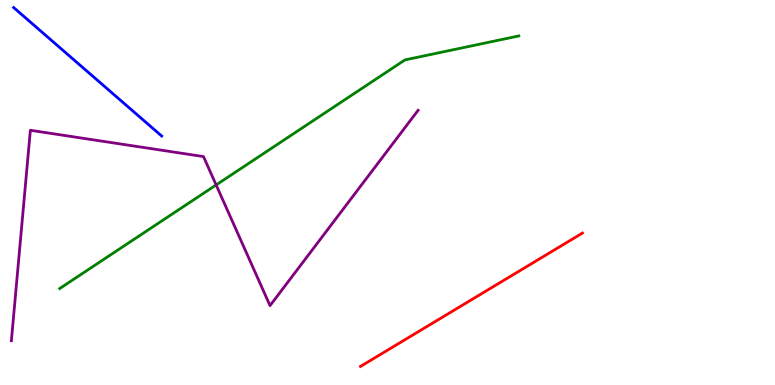[{'lines': ['blue', 'red'], 'intersections': []}, {'lines': ['green', 'red'], 'intersections': []}, {'lines': ['purple', 'red'], 'intersections': []}, {'lines': ['blue', 'green'], 'intersections': []}, {'lines': ['blue', 'purple'], 'intersections': []}, {'lines': ['green', 'purple'], 'intersections': [{'x': 2.79, 'y': 5.2}]}]